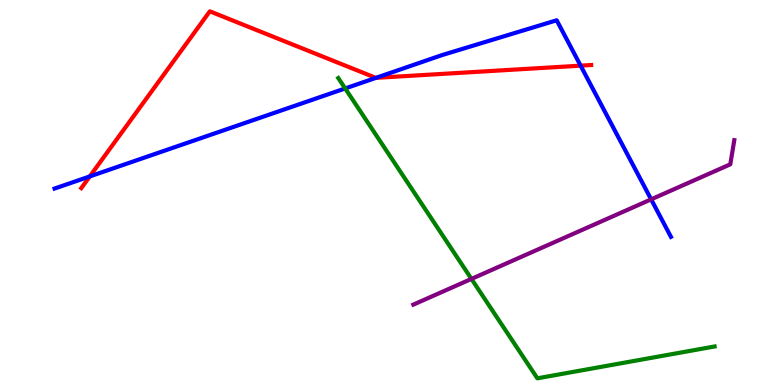[{'lines': ['blue', 'red'], 'intersections': [{'x': 1.16, 'y': 5.42}, {'x': 4.85, 'y': 7.98}, {'x': 7.49, 'y': 8.29}]}, {'lines': ['green', 'red'], 'intersections': []}, {'lines': ['purple', 'red'], 'intersections': []}, {'lines': ['blue', 'green'], 'intersections': [{'x': 4.45, 'y': 7.7}]}, {'lines': ['blue', 'purple'], 'intersections': [{'x': 8.4, 'y': 4.82}]}, {'lines': ['green', 'purple'], 'intersections': [{'x': 6.08, 'y': 2.76}]}]